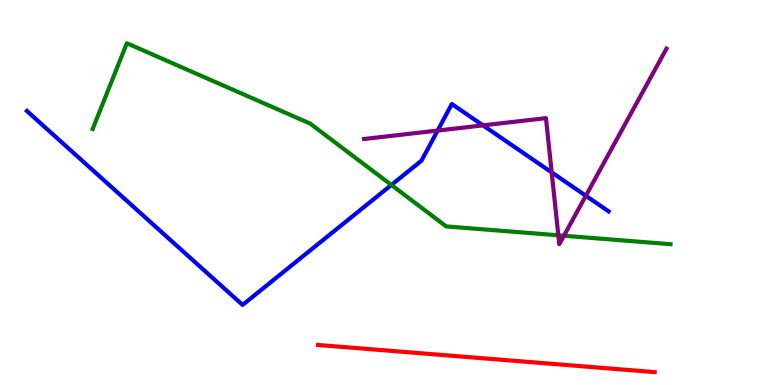[{'lines': ['blue', 'red'], 'intersections': []}, {'lines': ['green', 'red'], 'intersections': []}, {'lines': ['purple', 'red'], 'intersections': []}, {'lines': ['blue', 'green'], 'intersections': [{'x': 5.05, 'y': 5.2}]}, {'lines': ['blue', 'purple'], 'intersections': [{'x': 5.65, 'y': 6.61}, {'x': 6.23, 'y': 6.74}, {'x': 7.12, 'y': 5.52}, {'x': 7.56, 'y': 4.92}]}, {'lines': ['green', 'purple'], 'intersections': [{'x': 7.2, 'y': 3.89}, {'x': 7.28, 'y': 3.88}]}]